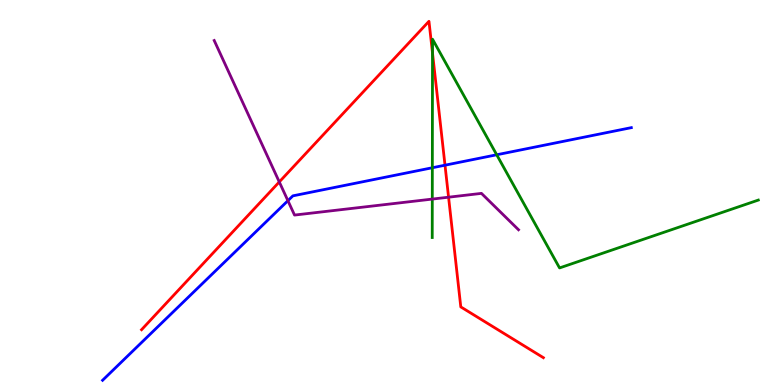[{'lines': ['blue', 'red'], 'intersections': [{'x': 5.74, 'y': 5.71}]}, {'lines': ['green', 'red'], 'intersections': [{'x': 5.58, 'y': 8.62}]}, {'lines': ['purple', 'red'], 'intersections': [{'x': 3.6, 'y': 5.27}, {'x': 5.79, 'y': 4.88}]}, {'lines': ['blue', 'green'], 'intersections': [{'x': 5.58, 'y': 5.64}, {'x': 6.41, 'y': 5.98}]}, {'lines': ['blue', 'purple'], 'intersections': [{'x': 3.72, 'y': 4.79}]}, {'lines': ['green', 'purple'], 'intersections': [{'x': 5.58, 'y': 4.83}]}]